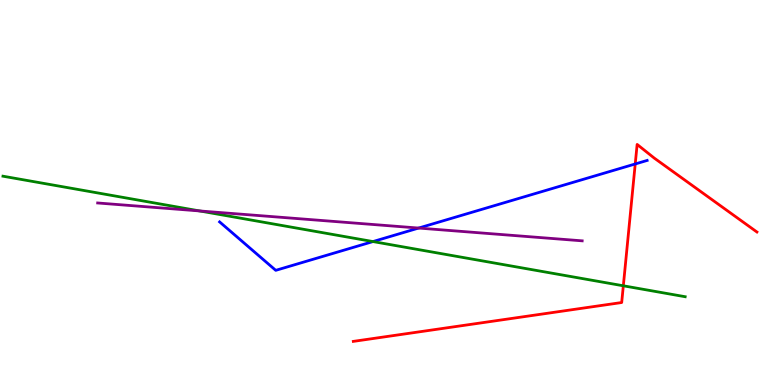[{'lines': ['blue', 'red'], 'intersections': [{'x': 8.2, 'y': 5.74}]}, {'lines': ['green', 'red'], 'intersections': [{'x': 8.04, 'y': 2.58}]}, {'lines': ['purple', 'red'], 'intersections': []}, {'lines': ['blue', 'green'], 'intersections': [{'x': 4.81, 'y': 3.73}]}, {'lines': ['blue', 'purple'], 'intersections': [{'x': 5.4, 'y': 4.08}]}, {'lines': ['green', 'purple'], 'intersections': [{'x': 2.58, 'y': 4.52}]}]